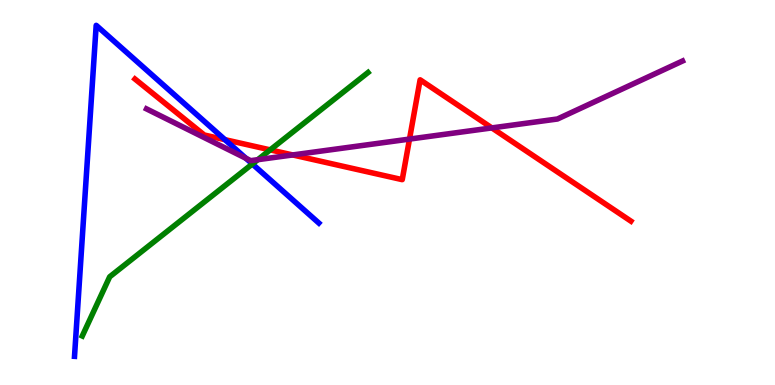[{'lines': ['blue', 'red'], 'intersections': [{'x': 2.9, 'y': 6.37}]}, {'lines': ['green', 'red'], 'intersections': [{'x': 3.49, 'y': 6.11}]}, {'lines': ['purple', 'red'], 'intersections': [{'x': 3.78, 'y': 5.98}, {'x': 5.28, 'y': 6.39}, {'x': 6.35, 'y': 6.68}]}, {'lines': ['blue', 'green'], 'intersections': [{'x': 3.26, 'y': 5.74}]}, {'lines': ['blue', 'purple'], 'intersections': [{'x': 3.17, 'y': 5.89}]}, {'lines': ['green', 'purple'], 'intersections': [{'x': 3.33, 'y': 5.85}]}]